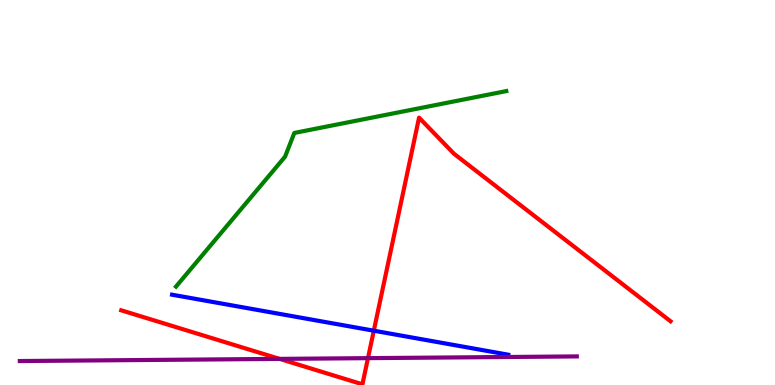[{'lines': ['blue', 'red'], 'intersections': [{'x': 4.82, 'y': 1.41}]}, {'lines': ['green', 'red'], 'intersections': []}, {'lines': ['purple', 'red'], 'intersections': [{'x': 3.61, 'y': 0.678}, {'x': 4.75, 'y': 0.697}]}, {'lines': ['blue', 'green'], 'intersections': []}, {'lines': ['blue', 'purple'], 'intersections': []}, {'lines': ['green', 'purple'], 'intersections': []}]